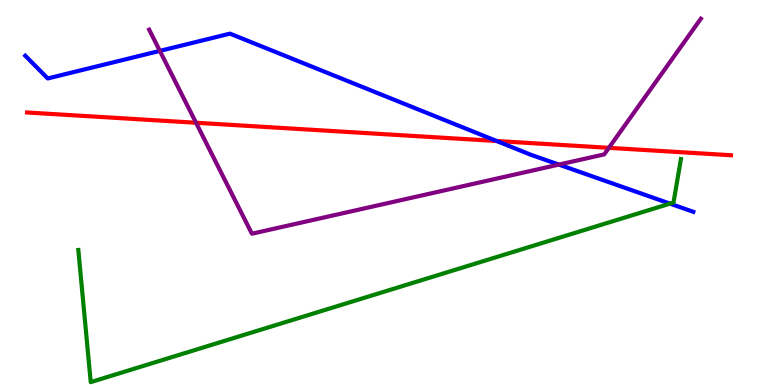[{'lines': ['blue', 'red'], 'intersections': [{'x': 6.41, 'y': 6.34}]}, {'lines': ['green', 'red'], 'intersections': []}, {'lines': ['purple', 'red'], 'intersections': [{'x': 2.53, 'y': 6.81}, {'x': 7.86, 'y': 6.16}]}, {'lines': ['blue', 'green'], 'intersections': [{'x': 8.65, 'y': 4.71}]}, {'lines': ['blue', 'purple'], 'intersections': [{'x': 2.06, 'y': 8.68}, {'x': 7.21, 'y': 5.72}]}, {'lines': ['green', 'purple'], 'intersections': []}]